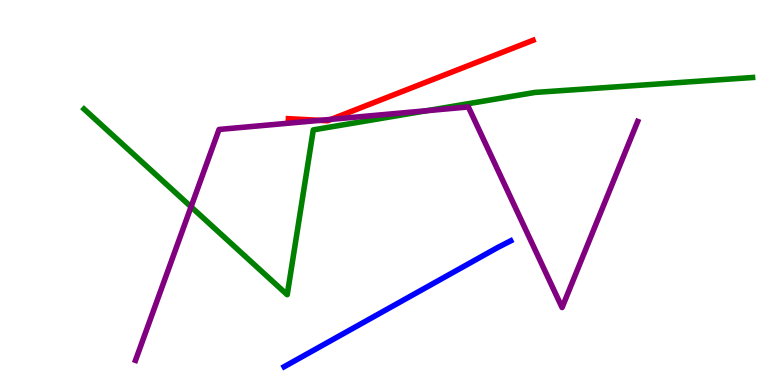[{'lines': ['blue', 'red'], 'intersections': []}, {'lines': ['green', 'red'], 'intersections': []}, {'lines': ['purple', 'red'], 'intersections': [{'x': 4.13, 'y': 6.87}, {'x': 4.27, 'y': 6.9}]}, {'lines': ['blue', 'green'], 'intersections': []}, {'lines': ['blue', 'purple'], 'intersections': []}, {'lines': ['green', 'purple'], 'intersections': [{'x': 2.47, 'y': 4.63}, {'x': 5.51, 'y': 7.12}]}]